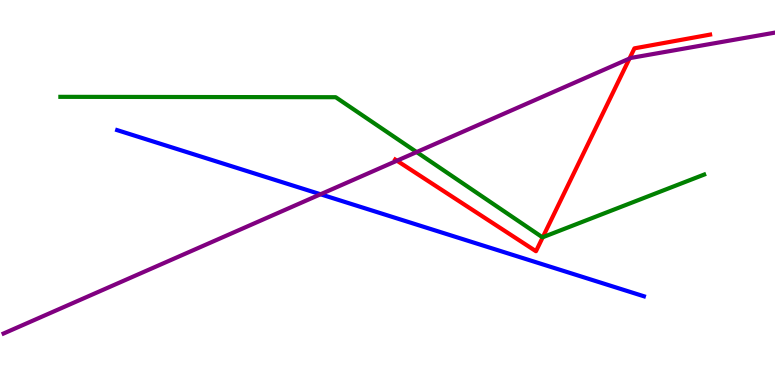[{'lines': ['blue', 'red'], 'intersections': []}, {'lines': ['green', 'red'], 'intersections': [{'x': 7.0, 'y': 3.84}]}, {'lines': ['purple', 'red'], 'intersections': [{'x': 5.12, 'y': 5.83}, {'x': 8.12, 'y': 8.48}]}, {'lines': ['blue', 'green'], 'intersections': []}, {'lines': ['blue', 'purple'], 'intersections': [{'x': 4.14, 'y': 4.95}]}, {'lines': ['green', 'purple'], 'intersections': [{'x': 5.38, 'y': 6.05}]}]